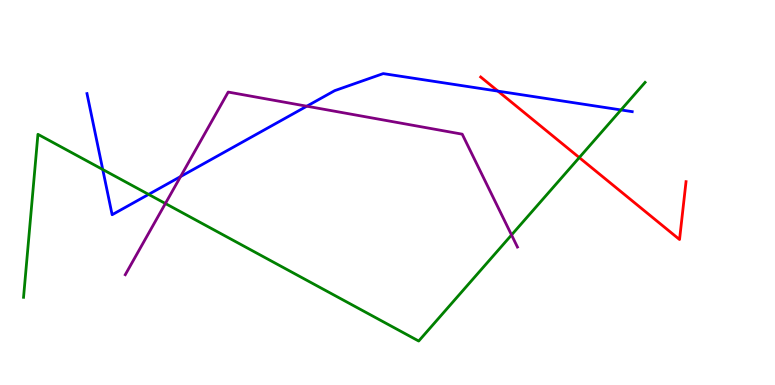[{'lines': ['blue', 'red'], 'intersections': [{'x': 6.43, 'y': 7.63}]}, {'lines': ['green', 'red'], 'intersections': [{'x': 7.47, 'y': 5.91}]}, {'lines': ['purple', 'red'], 'intersections': []}, {'lines': ['blue', 'green'], 'intersections': [{'x': 1.33, 'y': 5.6}, {'x': 1.92, 'y': 4.95}, {'x': 8.01, 'y': 7.14}]}, {'lines': ['blue', 'purple'], 'intersections': [{'x': 2.33, 'y': 5.41}, {'x': 3.96, 'y': 7.24}]}, {'lines': ['green', 'purple'], 'intersections': [{'x': 2.13, 'y': 4.71}, {'x': 6.6, 'y': 3.9}]}]